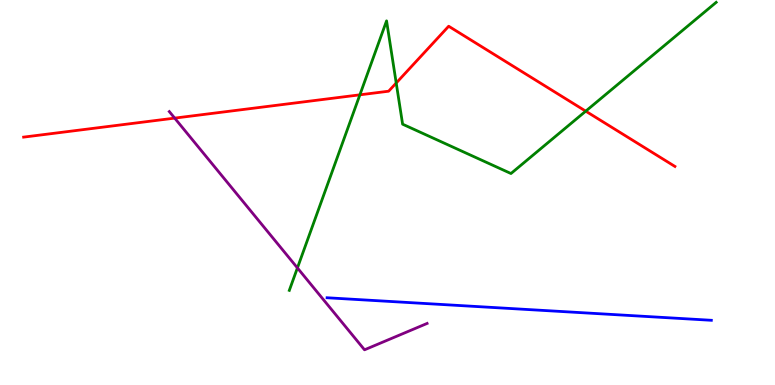[{'lines': ['blue', 'red'], 'intersections': []}, {'lines': ['green', 'red'], 'intersections': [{'x': 4.64, 'y': 7.54}, {'x': 5.11, 'y': 7.84}, {'x': 7.56, 'y': 7.11}]}, {'lines': ['purple', 'red'], 'intersections': [{'x': 2.25, 'y': 6.93}]}, {'lines': ['blue', 'green'], 'intersections': []}, {'lines': ['blue', 'purple'], 'intersections': []}, {'lines': ['green', 'purple'], 'intersections': [{'x': 3.84, 'y': 3.04}]}]